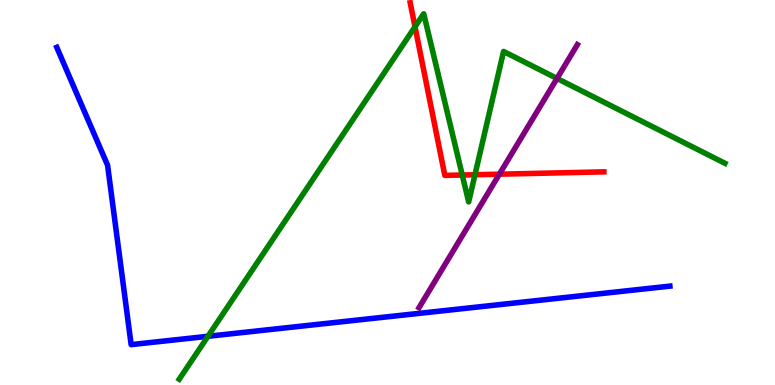[{'lines': ['blue', 'red'], 'intersections': []}, {'lines': ['green', 'red'], 'intersections': [{'x': 5.35, 'y': 9.3}, {'x': 5.96, 'y': 5.45}, {'x': 6.13, 'y': 5.46}]}, {'lines': ['purple', 'red'], 'intersections': [{'x': 6.44, 'y': 5.48}]}, {'lines': ['blue', 'green'], 'intersections': [{'x': 2.68, 'y': 1.27}]}, {'lines': ['blue', 'purple'], 'intersections': []}, {'lines': ['green', 'purple'], 'intersections': [{'x': 7.19, 'y': 7.96}]}]